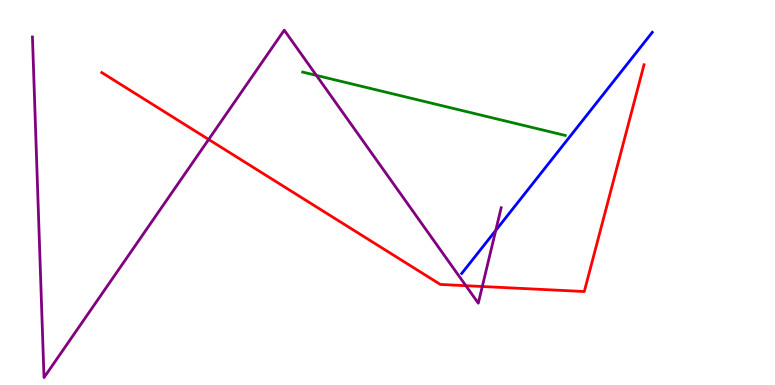[{'lines': ['blue', 'red'], 'intersections': []}, {'lines': ['green', 'red'], 'intersections': []}, {'lines': ['purple', 'red'], 'intersections': [{'x': 2.69, 'y': 6.38}, {'x': 6.01, 'y': 2.58}, {'x': 6.22, 'y': 2.56}]}, {'lines': ['blue', 'green'], 'intersections': []}, {'lines': ['blue', 'purple'], 'intersections': [{'x': 6.4, 'y': 4.02}]}, {'lines': ['green', 'purple'], 'intersections': [{'x': 4.08, 'y': 8.04}]}]